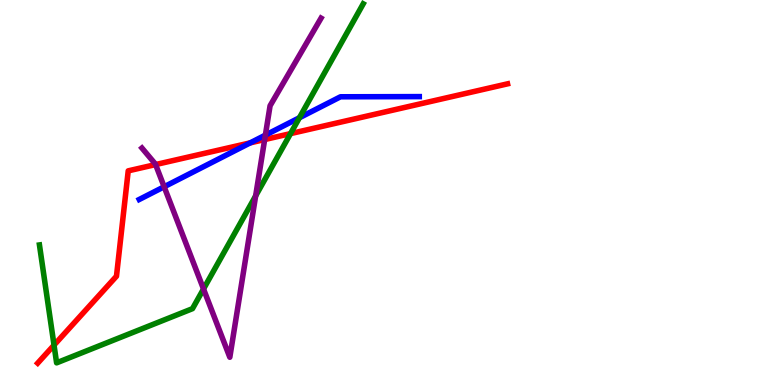[{'lines': ['blue', 'red'], 'intersections': [{'x': 3.23, 'y': 6.29}]}, {'lines': ['green', 'red'], 'intersections': [{'x': 0.697, 'y': 1.04}, {'x': 3.75, 'y': 6.53}]}, {'lines': ['purple', 'red'], 'intersections': [{'x': 2.01, 'y': 5.73}, {'x': 3.42, 'y': 6.38}]}, {'lines': ['blue', 'green'], 'intersections': [{'x': 3.86, 'y': 6.94}]}, {'lines': ['blue', 'purple'], 'intersections': [{'x': 2.12, 'y': 5.15}, {'x': 3.42, 'y': 6.49}]}, {'lines': ['green', 'purple'], 'intersections': [{'x': 2.63, 'y': 2.49}, {'x': 3.3, 'y': 4.91}]}]